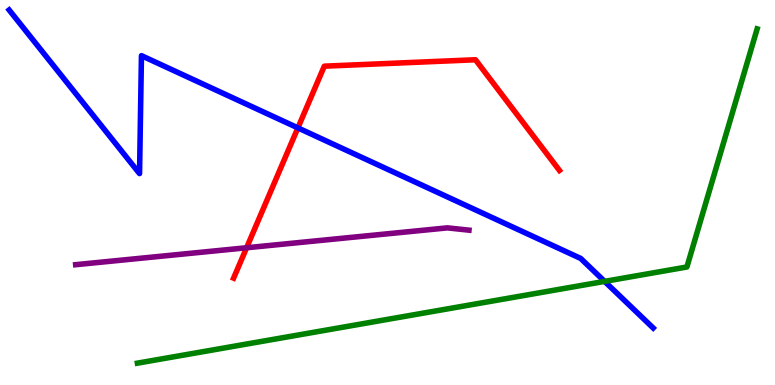[{'lines': ['blue', 'red'], 'intersections': [{'x': 3.84, 'y': 6.68}]}, {'lines': ['green', 'red'], 'intersections': []}, {'lines': ['purple', 'red'], 'intersections': [{'x': 3.18, 'y': 3.56}]}, {'lines': ['blue', 'green'], 'intersections': [{'x': 7.8, 'y': 2.69}]}, {'lines': ['blue', 'purple'], 'intersections': []}, {'lines': ['green', 'purple'], 'intersections': []}]